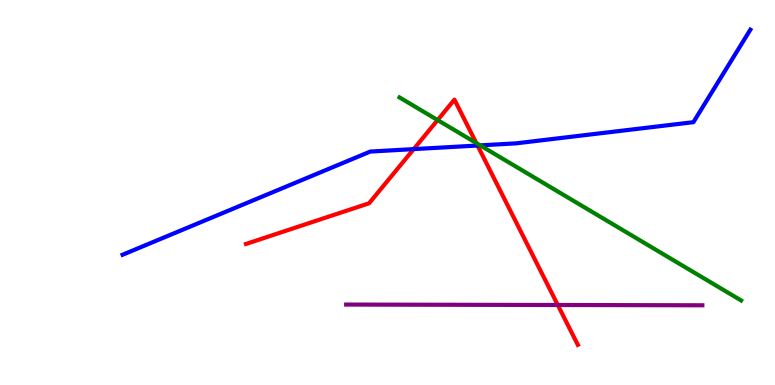[{'lines': ['blue', 'red'], 'intersections': [{'x': 5.34, 'y': 6.13}, {'x': 6.16, 'y': 6.22}]}, {'lines': ['green', 'red'], 'intersections': [{'x': 5.65, 'y': 6.88}, {'x': 6.15, 'y': 6.28}]}, {'lines': ['purple', 'red'], 'intersections': [{'x': 7.2, 'y': 2.08}]}, {'lines': ['blue', 'green'], 'intersections': [{'x': 6.2, 'y': 6.22}]}, {'lines': ['blue', 'purple'], 'intersections': []}, {'lines': ['green', 'purple'], 'intersections': []}]